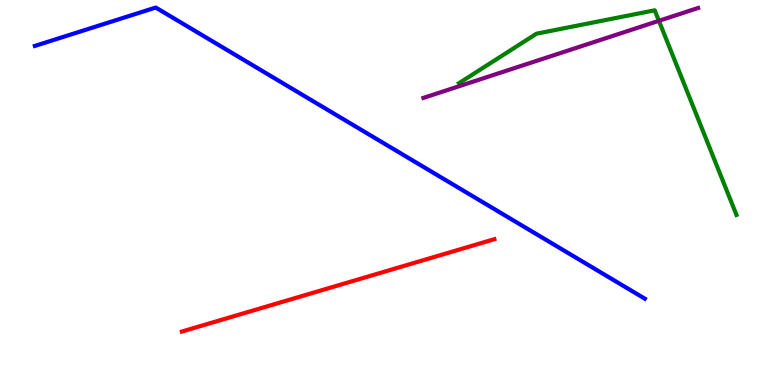[{'lines': ['blue', 'red'], 'intersections': []}, {'lines': ['green', 'red'], 'intersections': []}, {'lines': ['purple', 'red'], 'intersections': []}, {'lines': ['blue', 'green'], 'intersections': []}, {'lines': ['blue', 'purple'], 'intersections': []}, {'lines': ['green', 'purple'], 'intersections': [{'x': 8.5, 'y': 9.46}]}]